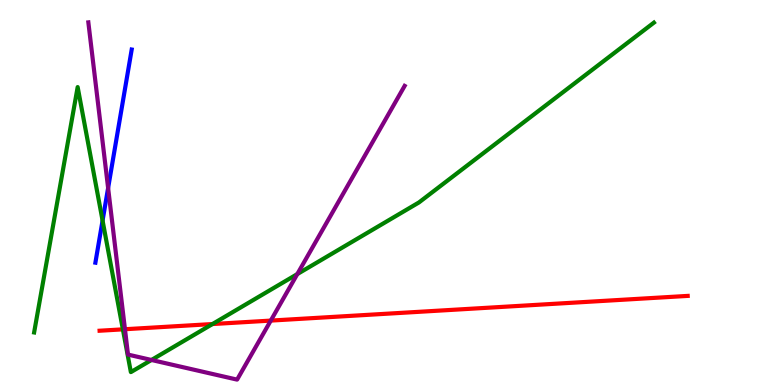[{'lines': ['blue', 'red'], 'intersections': []}, {'lines': ['green', 'red'], 'intersections': [{'x': 1.59, 'y': 1.45}, {'x': 2.74, 'y': 1.58}]}, {'lines': ['purple', 'red'], 'intersections': [{'x': 1.61, 'y': 1.45}, {'x': 3.49, 'y': 1.67}]}, {'lines': ['blue', 'green'], 'intersections': [{'x': 1.32, 'y': 4.27}]}, {'lines': ['blue', 'purple'], 'intersections': [{'x': 1.4, 'y': 5.12}]}, {'lines': ['green', 'purple'], 'intersections': [{'x': 1.95, 'y': 0.65}, {'x': 3.84, 'y': 2.88}]}]